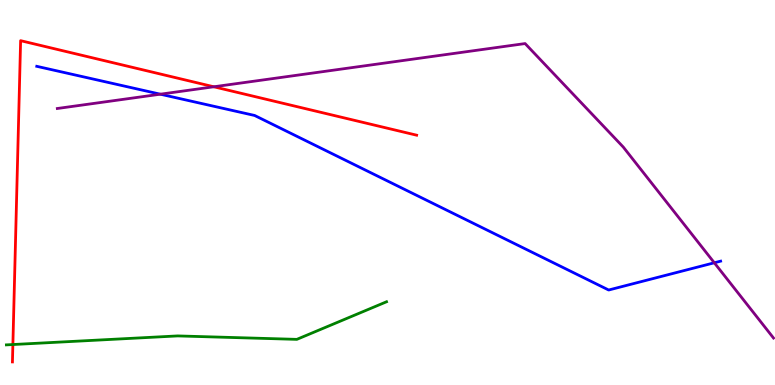[{'lines': ['blue', 'red'], 'intersections': []}, {'lines': ['green', 'red'], 'intersections': [{'x': 0.166, 'y': 1.05}]}, {'lines': ['purple', 'red'], 'intersections': [{'x': 2.76, 'y': 7.75}]}, {'lines': ['blue', 'green'], 'intersections': []}, {'lines': ['blue', 'purple'], 'intersections': [{'x': 2.07, 'y': 7.55}, {'x': 9.22, 'y': 3.17}]}, {'lines': ['green', 'purple'], 'intersections': []}]